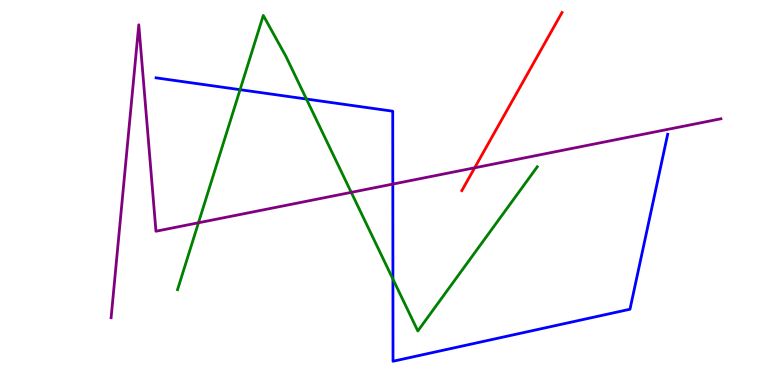[{'lines': ['blue', 'red'], 'intersections': []}, {'lines': ['green', 'red'], 'intersections': []}, {'lines': ['purple', 'red'], 'intersections': [{'x': 6.12, 'y': 5.64}]}, {'lines': ['blue', 'green'], 'intersections': [{'x': 3.1, 'y': 7.67}, {'x': 3.95, 'y': 7.43}, {'x': 5.07, 'y': 2.75}]}, {'lines': ['blue', 'purple'], 'intersections': [{'x': 5.07, 'y': 5.22}]}, {'lines': ['green', 'purple'], 'intersections': [{'x': 2.56, 'y': 4.21}, {'x': 4.53, 'y': 5.0}]}]